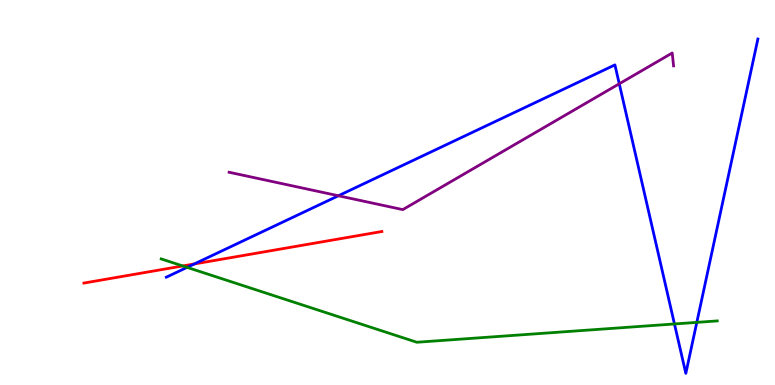[{'lines': ['blue', 'red'], 'intersections': [{'x': 2.51, 'y': 3.14}]}, {'lines': ['green', 'red'], 'intersections': [{'x': 2.36, 'y': 3.09}]}, {'lines': ['purple', 'red'], 'intersections': []}, {'lines': ['blue', 'green'], 'intersections': [{'x': 2.41, 'y': 3.06}, {'x': 8.7, 'y': 1.59}, {'x': 8.99, 'y': 1.63}]}, {'lines': ['blue', 'purple'], 'intersections': [{'x': 4.37, 'y': 4.92}, {'x': 7.99, 'y': 7.82}]}, {'lines': ['green', 'purple'], 'intersections': []}]